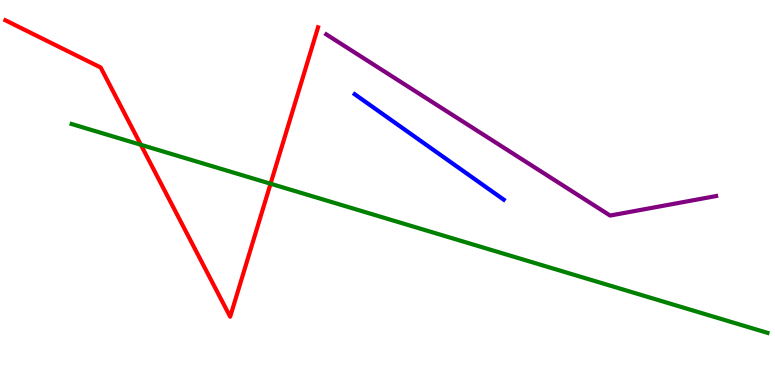[{'lines': ['blue', 'red'], 'intersections': []}, {'lines': ['green', 'red'], 'intersections': [{'x': 1.82, 'y': 6.24}, {'x': 3.49, 'y': 5.23}]}, {'lines': ['purple', 'red'], 'intersections': []}, {'lines': ['blue', 'green'], 'intersections': []}, {'lines': ['blue', 'purple'], 'intersections': []}, {'lines': ['green', 'purple'], 'intersections': []}]